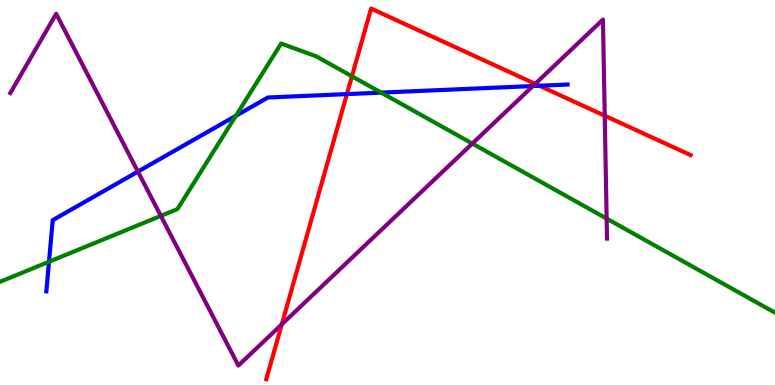[{'lines': ['blue', 'red'], 'intersections': [{'x': 4.48, 'y': 7.56}, {'x': 6.96, 'y': 7.77}]}, {'lines': ['green', 'red'], 'intersections': [{'x': 4.54, 'y': 8.02}]}, {'lines': ['purple', 'red'], 'intersections': [{'x': 3.64, 'y': 1.58}, {'x': 6.91, 'y': 7.82}, {'x': 7.8, 'y': 6.99}]}, {'lines': ['blue', 'green'], 'intersections': [{'x': 0.632, 'y': 3.2}, {'x': 3.04, 'y': 6.99}, {'x': 4.92, 'y': 7.59}]}, {'lines': ['blue', 'purple'], 'intersections': [{'x': 1.78, 'y': 5.54}, {'x': 6.88, 'y': 7.77}]}, {'lines': ['green', 'purple'], 'intersections': [{'x': 2.08, 'y': 4.39}, {'x': 6.09, 'y': 6.27}, {'x': 7.83, 'y': 4.32}]}]